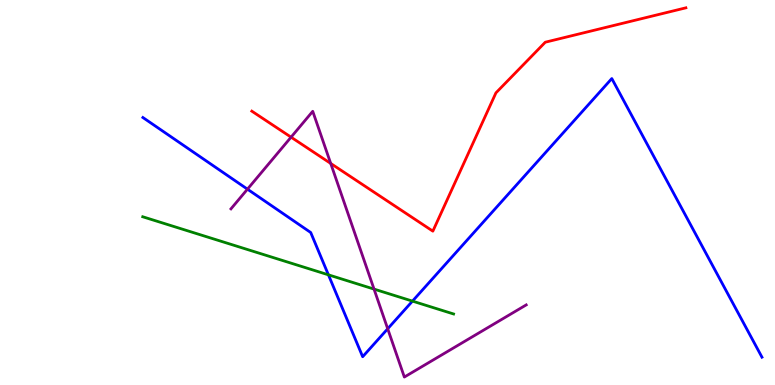[{'lines': ['blue', 'red'], 'intersections': []}, {'lines': ['green', 'red'], 'intersections': []}, {'lines': ['purple', 'red'], 'intersections': [{'x': 3.76, 'y': 6.44}, {'x': 4.27, 'y': 5.75}]}, {'lines': ['blue', 'green'], 'intersections': [{'x': 4.24, 'y': 2.86}, {'x': 5.32, 'y': 2.18}]}, {'lines': ['blue', 'purple'], 'intersections': [{'x': 3.19, 'y': 5.09}, {'x': 5.0, 'y': 1.46}]}, {'lines': ['green', 'purple'], 'intersections': [{'x': 4.83, 'y': 2.49}]}]